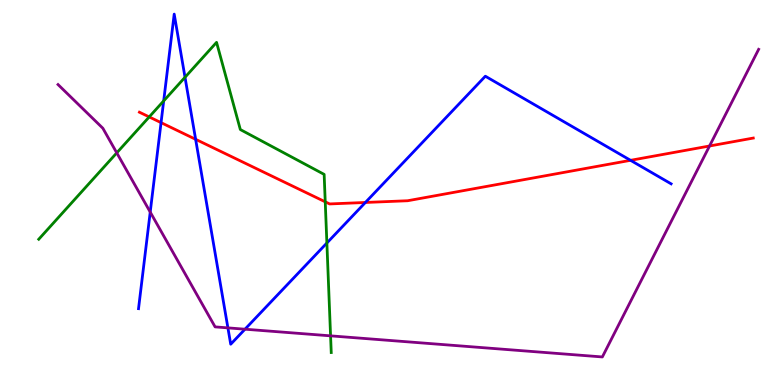[{'lines': ['blue', 'red'], 'intersections': [{'x': 2.08, 'y': 6.81}, {'x': 2.52, 'y': 6.38}, {'x': 4.71, 'y': 4.74}, {'x': 8.14, 'y': 5.84}]}, {'lines': ['green', 'red'], 'intersections': [{'x': 1.93, 'y': 6.96}, {'x': 4.2, 'y': 4.76}]}, {'lines': ['purple', 'red'], 'intersections': [{'x': 9.16, 'y': 6.21}]}, {'lines': ['blue', 'green'], 'intersections': [{'x': 2.11, 'y': 7.38}, {'x': 2.39, 'y': 7.99}, {'x': 4.22, 'y': 3.69}]}, {'lines': ['blue', 'purple'], 'intersections': [{'x': 1.94, 'y': 4.49}, {'x': 2.94, 'y': 1.48}, {'x': 3.16, 'y': 1.45}]}, {'lines': ['green', 'purple'], 'intersections': [{'x': 1.51, 'y': 6.03}, {'x': 4.27, 'y': 1.28}]}]